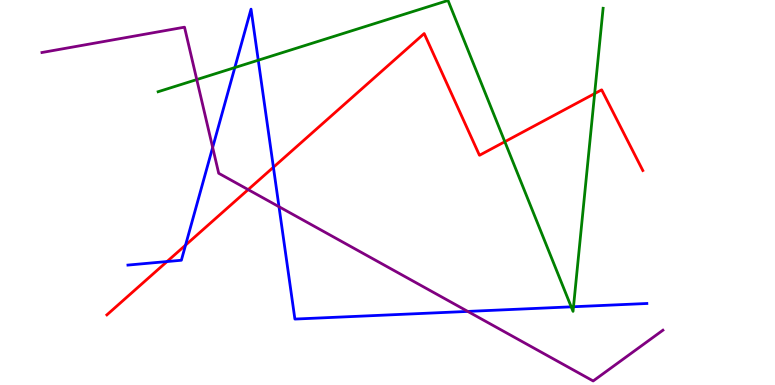[{'lines': ['blue', 'red'], 'intersections': [{'x': 2.16, 'y': 3.21}, {'x': 2.39, 'y': 3.63}, {'x': 3.53, 'y': 5.66}]}, {'lines': ['green', 'red'], 'intersections': [{'x': 6.51, 'y': 6.32}, {'x': 7.67, 'y': 7.57}]}, {'lines': ['purple', 'red'], 'intersections': [{'x': 3.2, 'y': 5.07}]}, {'lines': ['blue', 'green'], 'intersections': [{'x': 3.03, 'y': 8.24}, {'x': 3.33, 'y': 8.44}, {'x': 7.37, 'y': 2.03}, {'x': 7.4, 'y': 2.03}]}, {'lines': ['blue', 'purple'], 'intersections': [{'x': 2.74, 'y': 6.17}, {'x': 3.6, 'y': 4.63}, {'x': 6.04, 'y': 1.91}]}, {'lines': ['green', 'purple'], 'intersections': [{'x': 2.54, 'y': 7.93}]}]